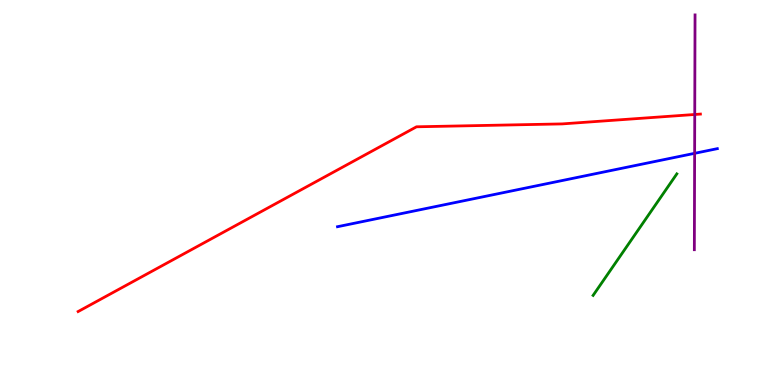[{'lines': ['blue', 'red'], 'intersections': []}, {'lines': ['green', 'red'], 'intersections': []}, {'lines': ['purple', 'red'], 'intersections': [{'x': 8.96, 'y': 7.03}]}, {'lines': ['blue', 'green'], 'intersections': []}, {'lines': ['blue', 'purple'], 'intersections': [{'x': 8.96, 'y': 6.02}]}, {'lines': ['green', 'purple'], 'intersections': []}]